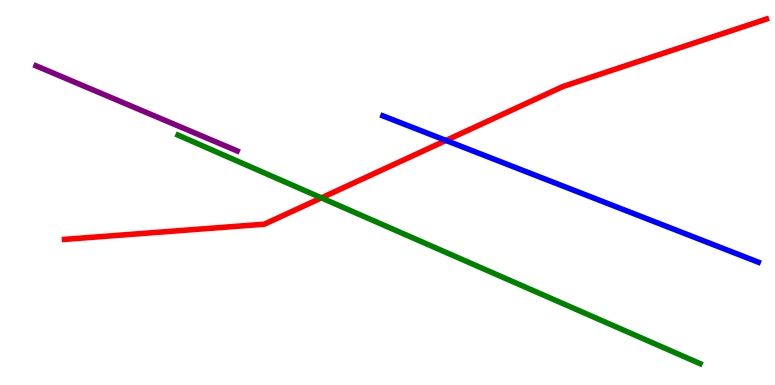[{'lines': ['blue', 'red'], 'intersections': [{'x': 5.75, 'y': 6.35}]}, {'lines': ['green', 'red'], 'intersections': [{'x': 4.15, 'y': 4.86}]}, {'lines': ['purple', 'red'], 'intersections': []}, {'lines': ['blue', 'green'], 'intersections': []}, {'lines': ['blue', 'purple'], 'intersections': []}, {'lines': ['green', 'purple'], 'intersections': []}]